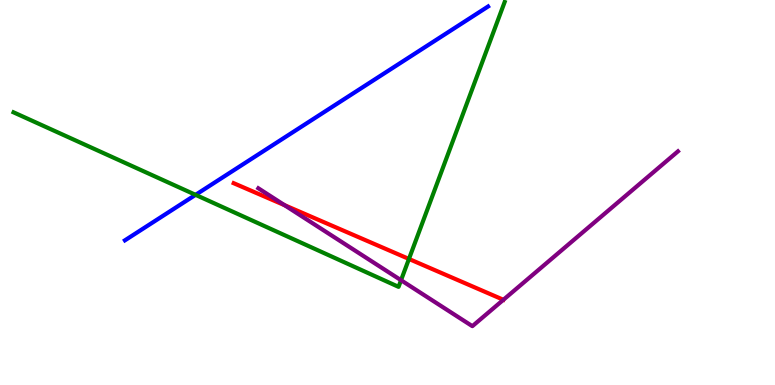[{'lines': ['blue', 'red'], 'intersections': []}, {'lines': ['green', 'red'], 'intersections': [{'x': 5.28, 'y': 3.27}]}, {'lines': ['purple', 'red'], 'intersections': [{'x': 3.67, 'y': 4.67}]}, {'lines': ['blue', 'green'], 'intersections': [{'x': 2.52, 'y': 4.94}]}, {'lines': ['blue', 'purple'], 'intersections': []}, {'lines': ['green', 'purple'], 'intersections': [{'x': 5.17, 'y': 2.72}]}]